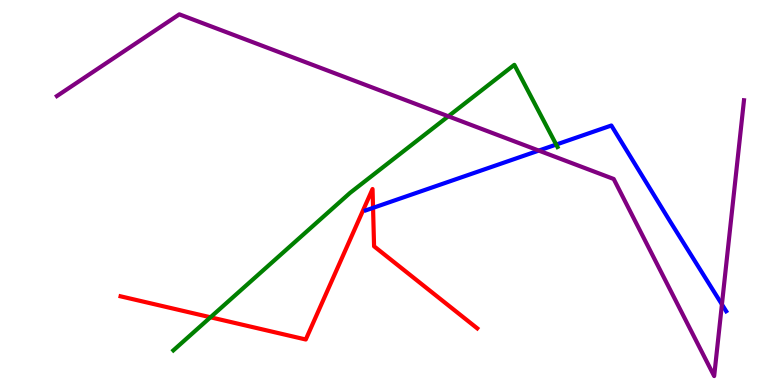[{'lines': ['blue', 'red'], 'intersections': [{'x': 4.81, 'y': 4.6}]}, {'lines': ['green', 'red'], 'intersections': [{'x': 2.72, 'y': 1.76}]}, {'lines': ['purple', 'red'], 'intersections': []}, {'lines': ['blue', 'green'], 'intersections': [{'x': 7.18, 'y': 6.24}]}, {'lines': ['blue', 'purple'], 'intersections': [{'x': 6.95, 'y': 6.09}, {'x': 9.32, 'y': 2.09}]}, {'lines': ['green', 'purple'], 'intersections': [{'x': 5.78, 'y': 6.98}]}]